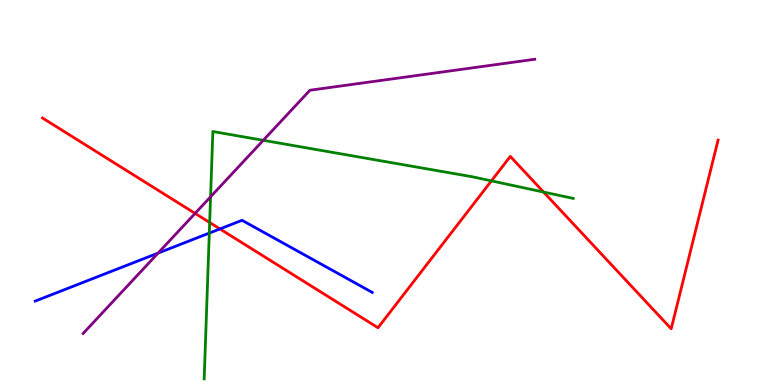[{'lines': ['blue', 'red'], 'intersections': [{'x': 2.84, 'y': 4.05}]}, {'lines': ['green', 'red'], 'intersections': [{'x': 2.71, 'y': 4.22}, {'x': 6.34, 'y': 5.3}, {'x': 7.01, 'y': 5.01}]}, {'lines': ['purple', 'red'], 'intersections': [{'x': 2.52, 'y': 4.46}]}, {'lines': ['blue', 'green'], 'intersections': [{'x': 2.7, 'y': 3.95}]}, {'lines': ['blue', 'purple'], 'intersections': [{'x': 2.04, 'y': 3.43}]}, {'lines': ['green', 'purple'], 'intersections': [{'x': 2.72, 'y': 4.89}, {'x': 3.4, 'y': 6.36}]}]